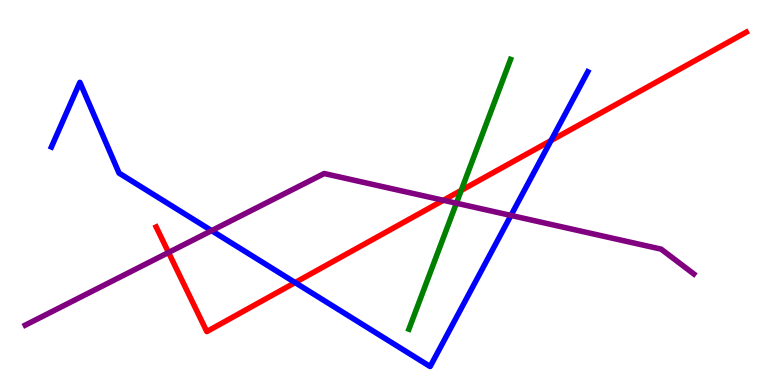[{'lines': ['blue', 'red'], 'intersections': [{'x': 3.81, 'y': 2.66}, {'x': 7.11, 'y': 6.35}]}, {'lines': ['green', 'red'], 'intersections': [{'x': 5.95, 'y': 5.05}]}, {'lines': ['purple', 'red'], 'intersections': [{'x': 2.17, 'y': 3.44}, {'x': 5.72, 'y': 4.8}]}, {'lines': ['blue', 'green'], 'intersections': []}, {'lines': ['blue', 'purple'], 'intersections': [{'x': 2.73, 'y': 4.01}, {'x': 6.59, 'y': 4.4}]}, {'lines': ['green', 'purple'], 'intersections': [{'x': 5.89, 'y': 4.72}]}]